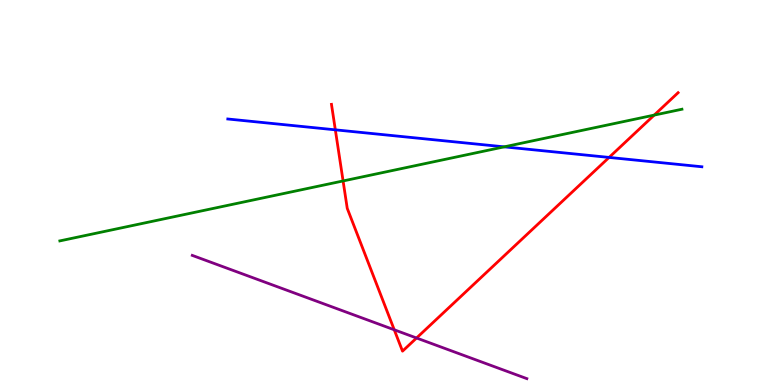[{'lines': ['blue', 'red'], 'intersections': [{'x': 4.33, 'y': 6.63}, {'x': 7.86, 'y': 5.91}]}, {'lines': ['green', 'red'], 'intersections': [{'x': 4.43, 'y': 5.3}, {'x': 8.44, 'y': 7.01}]}, {'lines': ['purple', 'red'], 'intersections': [{'x': 5.09, 'y': 1.43}, {'x': 5.37, 'y': 1.22}]}, {'lines': ['blue', 'green'], 'intersections': [{'x': 6.51, 'y': 6.19}]}, {'lines': ['blue', 'purple'], 'intersections': []}, {'lines': ['green', 'purple'], 'intersections': []}]